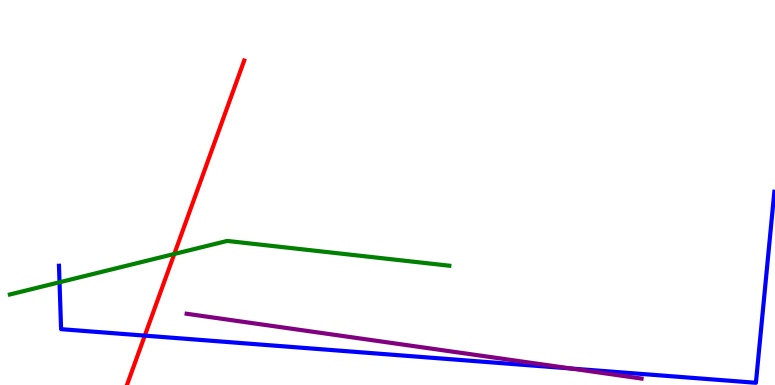[{'lines': ['blue', 'red'], 'intersections': [{'x': 1.87, 'y': 1.28}]}, {'lines': ['green', 'red'], 'intersections': [{'x': 2.25, 'y': 3.4}]}, {'lines': ['purple', 'red'], 'intersections': []}, {'lines': ['blue', 'green'], 'intersections': [{'x': 0.768, 'y': 2.67}]}, {'lines': ['blue', 'purple'], 'intersections': [{'x': 7.37, 'y': 0.429}]}, {'lines': ['green', 'purple'], 'intersections': []}]